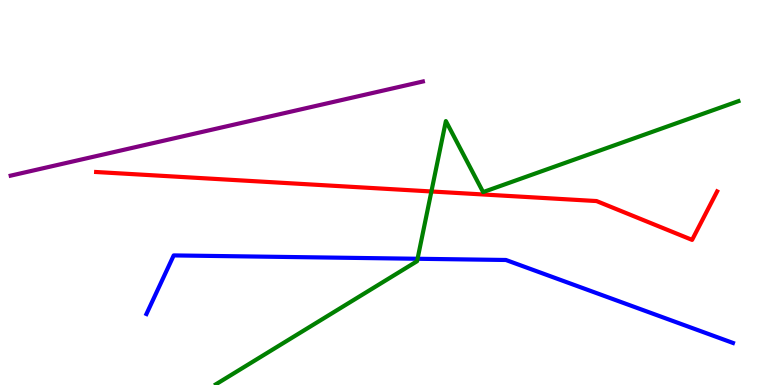[{'lines': ['blue', 'red'], 'intersections': []}, {'lines': ['green', 'red'], 'intersections': [{'x': 5.57, 'y': 5.03}]}, {'lines': ['purple', 'red'], 'intersections': []}, {'lines': ['blue', 'green'], 'intersections': [{'x': 5.39, 'y': 3.28}]}, {'lines': ['blue', 'purple'], 'intersections': []}, {'lines': ['green', 'purple'], 'intersections': []}]